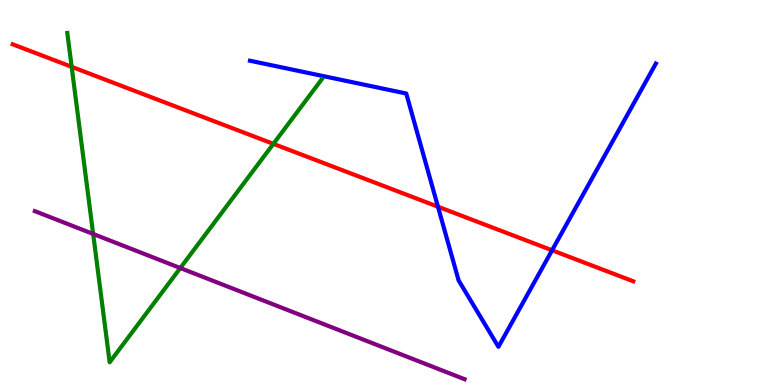[{'lines': ['blue', 'red'], 'intersections': [{'x': 5.65, 'y': 4.63}, {'x': 7.12, 'y': 3.5}]}, {'lines': ['green', 'red'], 'intersections': [{'x': 0.925, 'y': 8.26}, {'x': 3.53, 'y': 6.26}]}, {'lines': ['purple', 'red'], 'intersections': []}, {'lines': ['blue', 'green'], 'intersections': []}, {'lines': ['blue', 'purple'], 'intersections': []}, {'lines': ['green', 'purple'], 'intersections': [{'x': 1.2, 'y': 3.92}, {'x': 2.33, 'y': 3.04}]}]